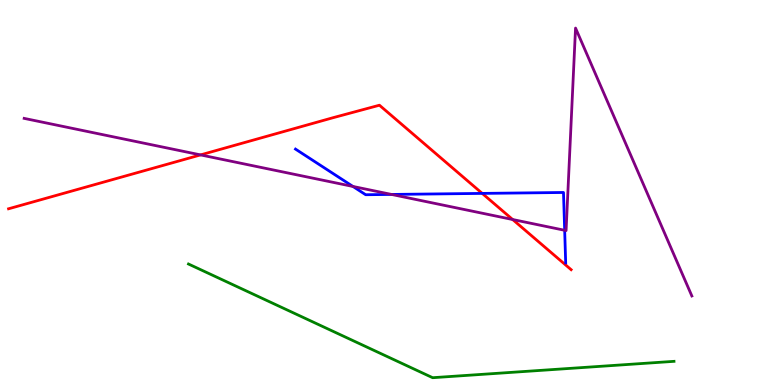[{'lines': ['blue', 'red'], 'intersections': [{'x': 6.22, 'y': 4.98}]}, {'lines': ['green', 'red'], 'intersections': []}, {'lines': ['purple', 'red'], 'intersections': [{'x': 2.59, 'y': 5.98}, {'x': 6.62, 'y': 4.3}]}, {'lines': ['blue', 'green'], 'intersections': []}, {'lines': ['blue', 'purple'], 'intersections': [{'x': 4.55, 'y': 5.16}, {'x': 5.05, 'y': 4.95}, {'x': 7.29, 'y': 4.02}]}, {'lines': ['green', 'purple'], 'intersections': []}]